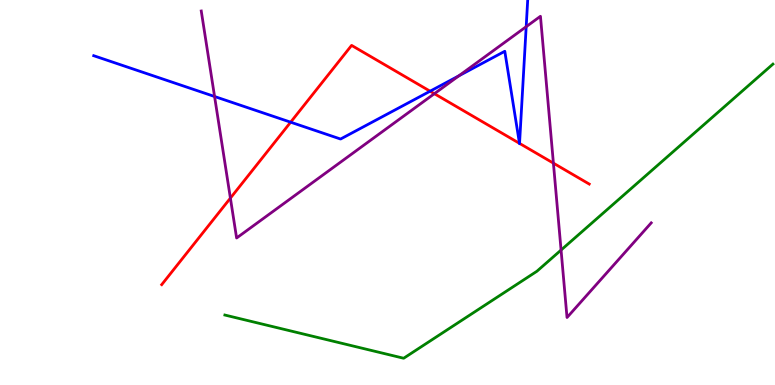[{'lines': ['blue', 'red'], 'intersections': [{'x': 3.75, 'y': 6.83}, {'x': 5.55, 'y': 7.63}, {'x': 6.7, 'y': 6.28}, {'x': 6.7, 'y': 6.28}]}, {'lines': ['green', 'red'], 'intersections': []}, {'lines': ['purple', 'red'], 'intersections': [{'x': 2.97, 'y': 4.85}, {'x': 5.6, 'y': 7.57}, {'x': 7.14, 'y': 5.76}]}, {'lines': ['blue', 'green'], 'intersections': []}, {'lines': ['blue', 'purple'], 'intersections': [{'x': 2.77, 'y': 7.49}, {'x': 5.92, 'y': 8.03}, {'x': 6.79, 'y': 9.31}]}, {'lines': ['green', 'purple'], 'intersections': [{'x': 7.24, 'y': 3.51}]}]